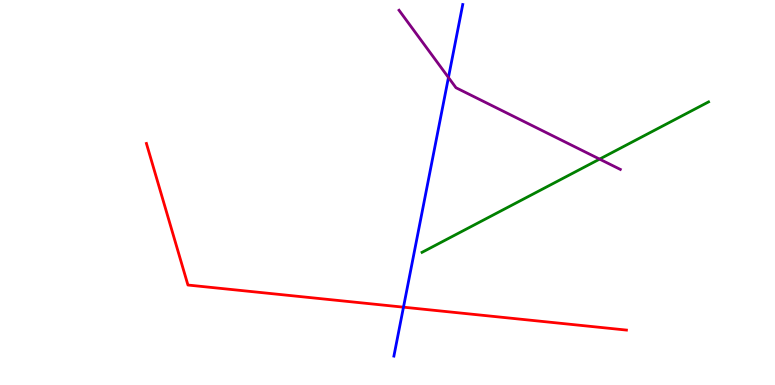[{'lines': ['blue', 'red'], 'intersections': [{'x': 5.21, 'y': 2.02}]}, {'lines': ['green', 'red'], 'intersections': []}, {'lines': ['purple', 'red'], 'intersections': []}, {'lines': ['blue', 'green'], 'intersections': []}, {'lines': ['blue', 'purple'], 'intersections': [{'x': 5.79, 'y': 7.99}]}, {'lines': ['green', 'purple'], 'intersections': [{'x': 7.74, 'y': 5.87}]}]